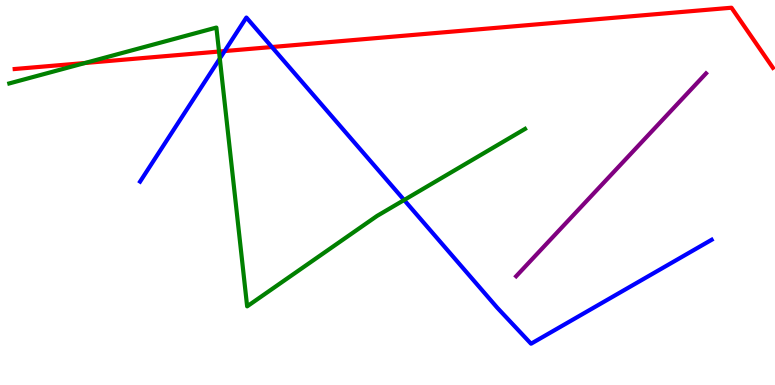[{'lines': ['blue', 'red'], 'intersections': [{'x': 2.9, 'y': 8.67}, {'x': 3.51, 'y': 8.78}]}, {'lines': ['green', 'red'], 'intersections': [{'x': 1.1, 'y': 8.36}, {'x': 2.83, 'y': 8.66}]}, {'lines': ['purple', 'red'], 'intersections': []}, {'lines': ['blue', 'green'], 'intersections': [{'x': 2.84, 'y': 8.48}, {'x': 5.21, 'y': 4.8}]}, {'lines': ['blue', 'purple'], 'intersections': []}, {'lines': ['green', 'purple'], 'intersections': []}]